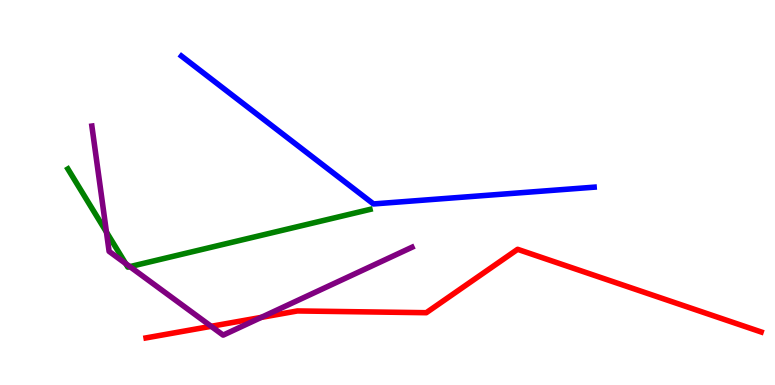[{'lines': ['blue', 'red'], 'intersections': []}, {'lines': ['green', 'red'], 'intersections': []}, {'lines': ['purple', 'red'], 'intersections': [{'x': 2.72, 'y': 1.52}, {'x': 3.37, 'y': 1.76}]}, {'lines': ['blue', 'green'], 'intersections': []}, {'lines': ['blue', 'purple'], 'intersections': []}, {'lines': ['green', 'purple'], 'intersections': [{'x': 1.37, 'y': 3.97}, {'x': 1.62, 'y': 3.15}, {'x': 1.68, 'y': 3.07}]}]